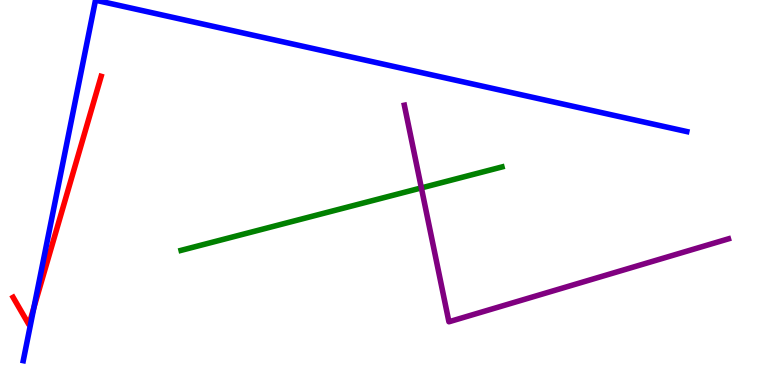[{'lines': ['blue', 'red'], 'intersections': [{'x': 0.438, 'y': 2.01}]}, {'lines': ['green', 'red'], 'intersections': []}, {'lines': ['purple', 'red'], 'intersections': []}, {'lines': ['blue', 'green'], 'intersections': []}, {'lines': ['blue', 'purple'], 'intersections': []}, {'lines': ['green', 'purple'], 'intersections': [{'x': 5.44, 'y': 5.12}]}]